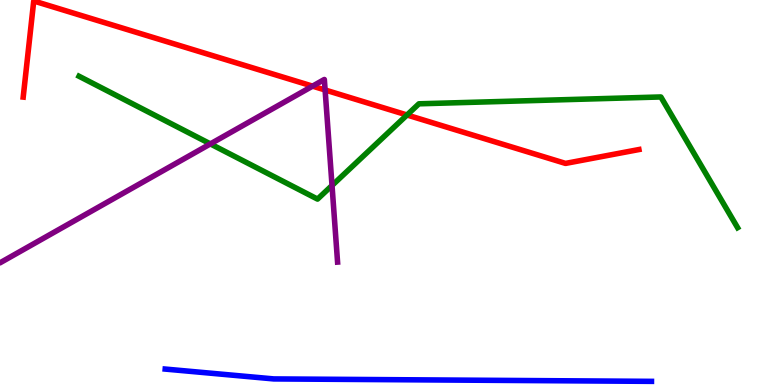[{'lines': ['blue', 'red'], 'intersections': []}, {'lines': ['green', 'red'], 'intersections': [{'x': 5.25, 'y': 7.01}]}, {'lines': ['purple', 'red'], 'intersections': [{'x': 4.03, 'y': 7.76}, {'x': 4.19, 'y': 7.66}]}, {'lines': ['blue', 'green'], 'intersections': []}, {'lines': ['blue', 'purple'], 'intersections': []}, {'lines': ['green', 'purple'], 'intersections': [{'x': 2.71, 'y': 6.26}, {'x': 4.28, 'y': 5.18}]}]